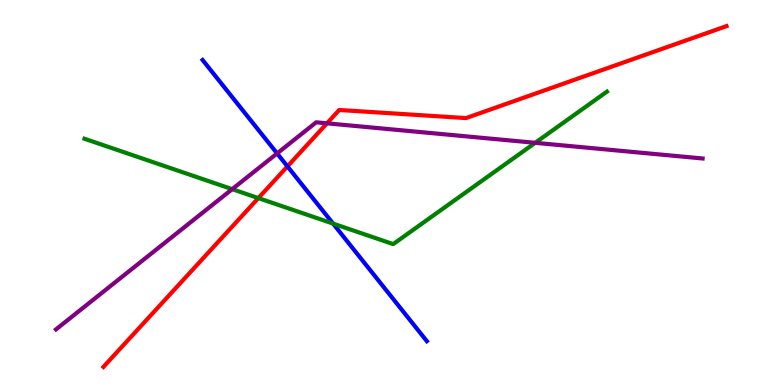[{'lines': ['blue', 'red'], 'intersections': [{'x': 3.71, 'y': 5.68}]}, {'lines': ['green', 'red'], 'intersections': [{'x': 3.33, 'y': 4.85}]}, {'lines': ['purple', 'red'], 'intersections': [{'x': 4.22, 'y': 6.8}]}, {'lines': ['blue', 'green'], 'intersections': [{'x': 4.3, 'y': 4.19}]}, {'lines': ['blue', 'purple'], 'intersections': [{'x': 3.58, 'y': 6.02}]}, {'lines': ['green', 'purple'], 'intersections': [{'x': 3.0, 'y': 5.09}, {'x': 6.91, 'y': 6.29}]}]